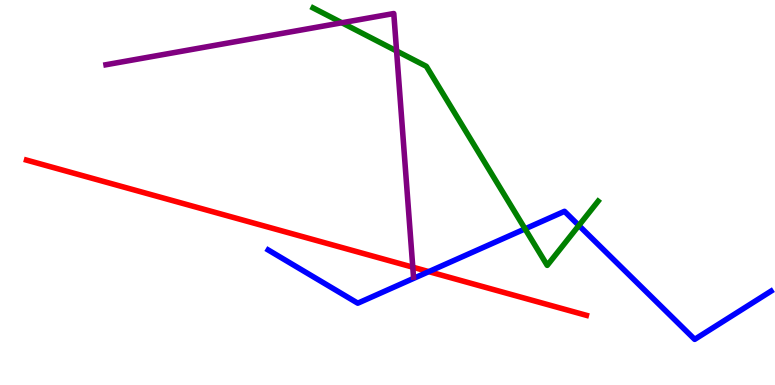[{'lines': ['blue', 'red'], 'intersections': [{'x': 5.53, 'y': 2.94}]}, {'lines': ['green', 'red'], 'intersections': []}, {'lines': ['purple', 'red'], 'intersections': [{'x': 5.33, 'y': 3.06}]}, {'lines': ['blue', 'green'], 'intersections': [{'x': 6.77, 'y': 4.06}, {'x': 7.47, 'y': 4.14}]}, {'lines': ['blue', 'purple'], 'intersections': []}, {'lines': ['green', 'purple'], 'intersections': [{'x': 4.41, 'y': 9.41}, {'x': 5.12, 'y': 8.68}]}]